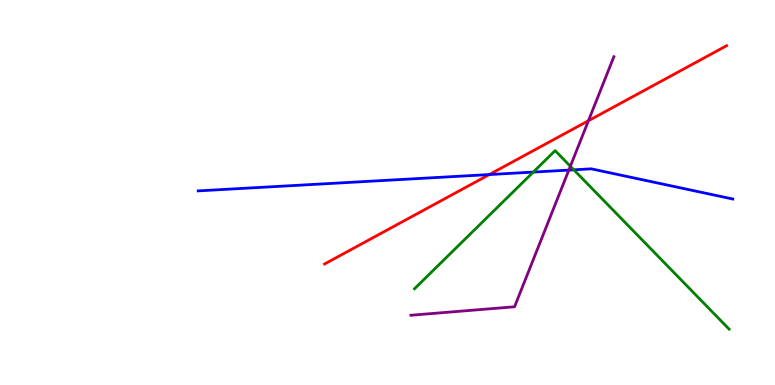[{'lines': ['blue', 'red'], 'intersections': [{'x': 6.31, 'y': 5.47}]}, {'lines': ['green', 'red'], 'intersections': []}, {'lines': ['purple', 'red'], 'intersections': [{'x': 7.59, 'y': 6.86}]}, {'lines': ['blue', 'green'], 'intersections': [{'x': 6.88, 'y': 5.53}, {'x': 7.4, 'y': 5.59}]}, {'lines': ['blue', 'purple'], 'intersections': [{'x': 7.34, 'y': 5.58}]}, {'lines': ['green', 'purple'], 'intersections': [{'x': 7.36, 'y': 5.68}]}]